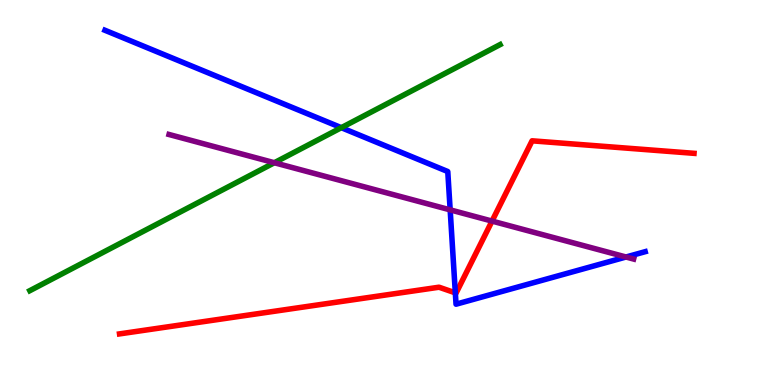[{'lines': ['blue', 'red'], 'intersections': [{'x': 5.88, 'y': 2.39}]}, {'lines': ['green', 'red'], 'intersections': []}, {'lines': ['purple', 'red'], 'intersections': [{'x': 6.35, 'y': 4.26}]}, {'lines': ['blue', 'green'], 'intersections': [{'x': 4.4, 'y': 6.68}]}, {'lines': ['blue', 'purple'], 'intersections': [{'x': 5.81, 'y': 4.55}, {'x': 8.08, 'y': 3.32}]}, {'lines': ['green', 'purple'], 'intersections': [{'x': 3.54, 'y': 5.77}]}]